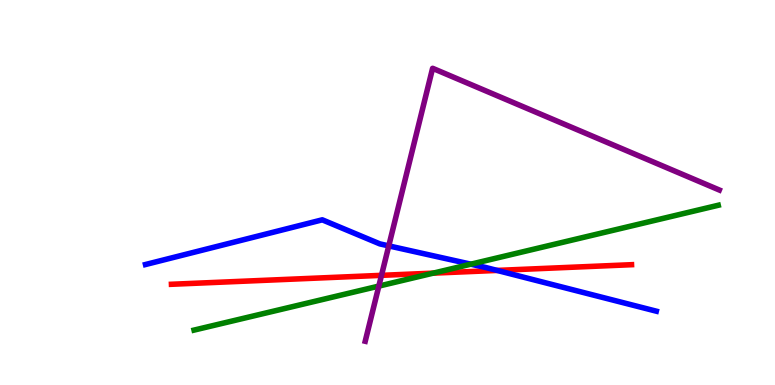[{'lines': ['blue', 'red'], 'intersections': [{'x': 6.41, 'y': 2.98}]}, {'lines': ['green', 'red'], 'intersections': [{'x': 5.59, 'y': 2.91}]}, {'lines': ['purple', 'red'], 'intersections': [{'x': 4.92, 'y': 2.85}]}, {'lines': ['blue', 'green'], 'intersections': [{'x': 6.08, 'y': 3.14}]}, {'lines': ['blue', 'purple'], 'intersections': [{'x': 5.02, 'y': 3.61}]}, {'lines': ['green', 'purple'], 'intersections': [{'x': 4.89, 'y': 2.57}]}]